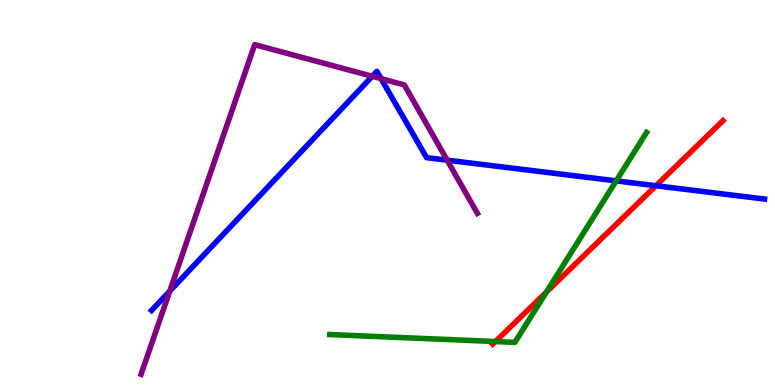[{'lines': ['blue', 'red'], 'intersections': [{'x': 8.46, 'y': 5.18}]}, {'lines': ['green', 'red'], 'intersections': [{'x': 6.39, 'y': 1.13}, {'x': 7.05, 'y': 2.41}]}, {'lines': ['purple', 'red'], 'intersections': []}, {'lines': ['blue', 'green'], 'intersections': [{'x': 7.95, 'y': 5.3}]}, {'lines': ['blue', 'purple'], 'intersections': [{'x': 2.19, 'y': 2.44}, {'x': 4.8, 'y': 8.02}, {'x': 4.92, 'y': 7.96}, {'x': 5.77, 'y': 5.84}]}, {'lines': ['green', 'purple'], 'intersections': []}]